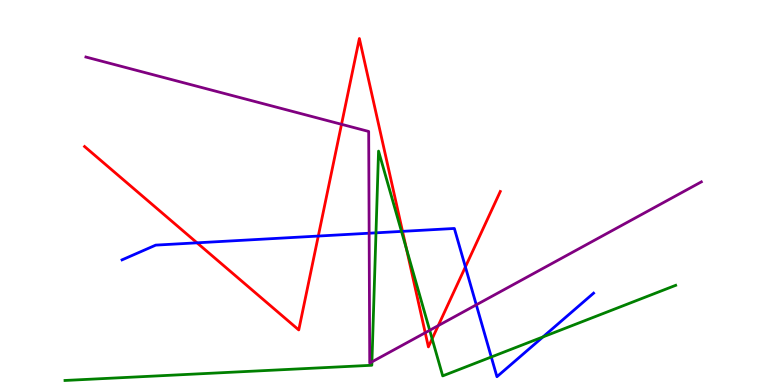[{'lines': ['blue', 'red'], 'intersections': [{'x': 2.54, 'y': 3.69}, {'x': 4.11, 'y': 3.87}, {'x': 5.19, 'y': 3.99}, {'x': 6.01, 'y': 3.07}]}, {'lines': ['green', 'red'], 'intersections': [{'x': 5.24, 'y': 3.54}, {'x': 5.58, 'y': 1.2}]}, {'lines': ['purple', 'red'], 'intersections': [{'x': 4.41, 'y': 6.77}, {'x': 5.49, 'y': 1.36}, {'x': 5.65, 'y': 1.54}]}, {'lines': ['blue', 'green'], 'intersections': [{'x': 4.85, 'y': 3.95}, {'x': 5.18, 'y': 3.99}, {'x': 6.34, 'y': 0.727}, {'x': 7.01, 'y': 1.25}]}, {'lines': ['blue', 'purple'], 'intersections': [{'x': 4.76, 'y': 3.94}, {'x': 6.15, 'y': 2.08}]}, {'lines': ['green', 'purple'], 'intersections': [{'x': 4.8, 'y': 0.601}, {'x': 5.54, 'y': 1.42}]}]